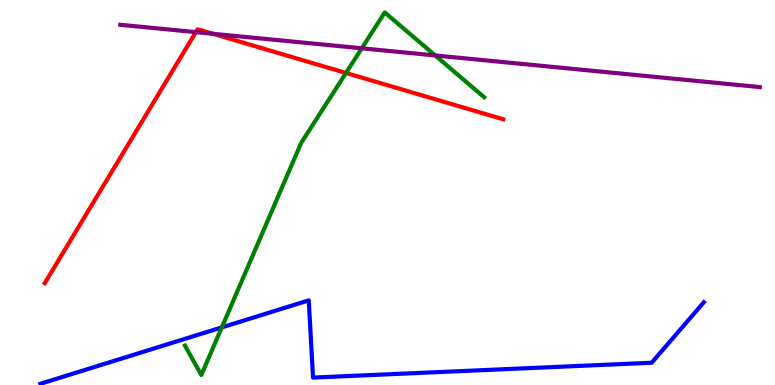[{'lines': ['blue', 'red'], 'intersections': []}, {'lines': ['green', 'red'], 'intersections': [{'x': 4.46, 'y': 8.1}]}, {'lines': ['purple', 'red'], 'intersections': [{'x': 2.53, 'y': 9.17}, {'x': 2.75, 'y': 9.12}]}, {'lines': ['blue', 'green'], 'intersections': [{'x': 2.86, 'y': 1.5}]}, {'lines': ['blue', 'purple'], 'intersections': []}, {'lines': ['green', 'purple'], 'intersections': [{'x': 4.67, 'y': 8.75}, {'x': 5.62, 'y': 8.56}]}]